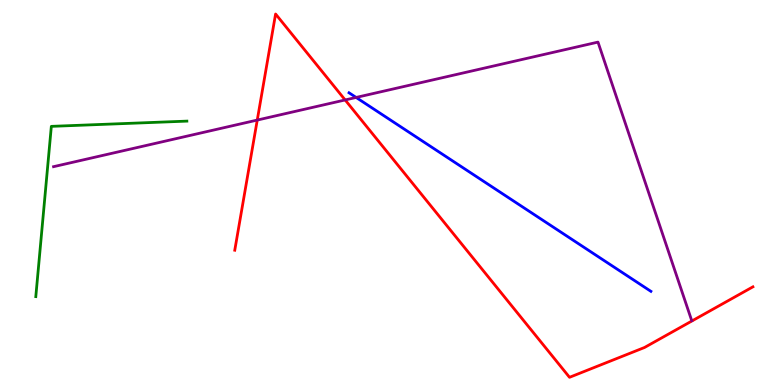[{'lines': ['blue', 'red'], 'intersections': []}, {'lines': ['green', 'red'], 'intersections': []}, {'lines': ['purple', 'red'], 'intersections': [{'x': 3.32, 'y': 6.88}, {'x': 4.45, 'y': 7.4}]}, {'lines': ['blue', 'green'], 'intersections': []}, {'lines': ['blue', 'purple'], 'intersections': [{'x': 4.6, 'y': 7.47}]}, {'lines': ['green', 'purple'], 'intersections': []}]